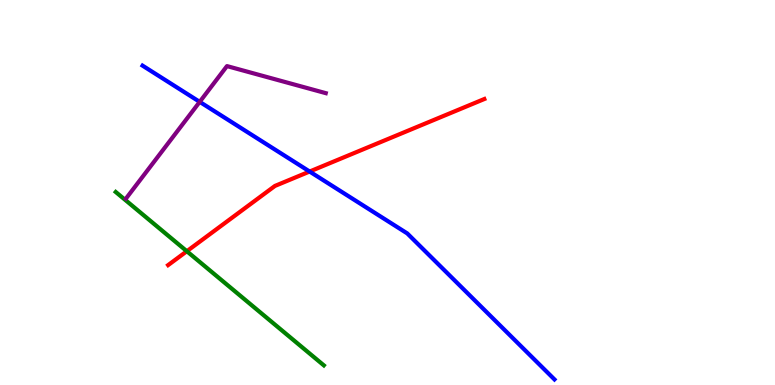[{'lines': ['blue', 'red'], 'intersections': [{'x': 4.0, 'y': 5.54}]}, {'lines': ['green', 'red'], 'intersections': [{'x': 2.41, 'y': 3.47}]}, {'lines': ['purple', 'red'], 'intersections': []}, {'lines': ['blue', 'green'], 'intersections': []}, {'lines': ['blue', 'purple'], 'intersections': [{'x': 2.58, 'y': 7.35}]}, {'lines': ['green', 'purple'], 'intersections': []}]